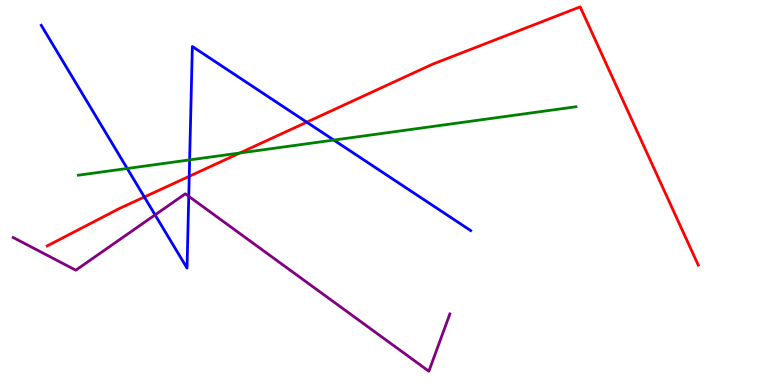[{'lines': ['blue', 'red'], 'intersections': [{'x': 1.86, 'y': 4.88}, {'x': 2.44, 'y': 5.42}, {'x': 3.96, 'y': 6.83}]}, {'lines': ['green', 'red'], 'intersections': [{'x': 3.09, 'y': 6.03}]}, {'lines': ['purple', 'red'], 'intersections': []}, {'lines': ['blue', 'green'], 'intersections': [{'x': 1.64, 'y': 5.62}, {'x': 2.45, 'y': 5.85}, {'x': 4.31, 'y': 6.36}]}, {'lines': ['blue', 'purple'], 'intersections': [{'x': 2.0, 'y': 4.42}, {'x': 2.44, 'y': 4.9}]}, {'lines': ['green', 'purple'], 'intersections': []}]